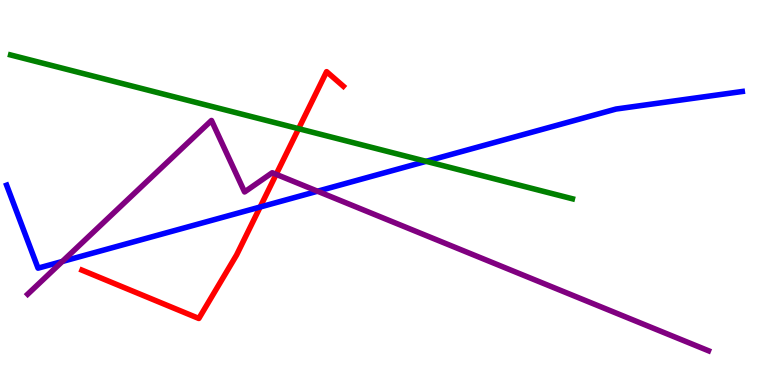[{'lines': ['blue', 'red'], 'intersections': [{'x': 3.36, 'y': 4.62}]}, {'lines': ['green', 'red'], 'intersections': [{'x': 3.85, 'y': 6.66}]}, {'lines': ['purple', 'red'], 'intersections': [{'x': 3.56, 'y': 5.47}]}, {'lines': ['blue', 'green'], 'intersections': [{'x': 5.5, 'y': 5.81}]}, {'lines': ['blue', 'purple'], 'intersections': [{'x': 0.804, 'y': 3.21}, {'x': 4.1, 'y': 5.03}]}, {'lines': ['green', 'purple'], 'intersections': []}]